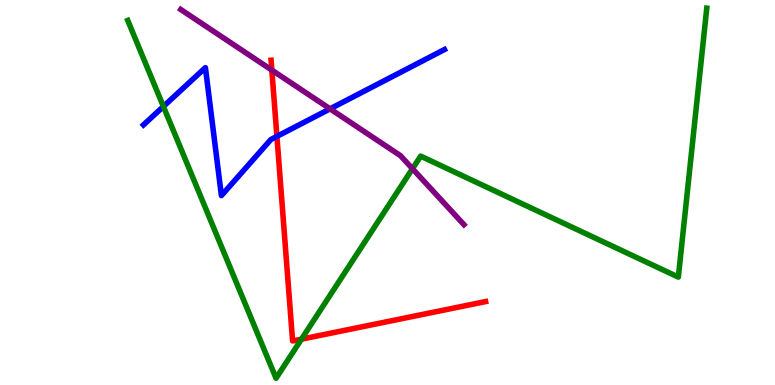[{'lines': ['blue', 'red'], 'intersections': [{'x': 3.57, 'y': 6.46}]}, {'lines': ['green', 'red'], 'intersections': [{'x': 3.89, 'y': 1.19}]}, {'lines': ['purple', 'red'], 'intersections': [{'x': 3.51, 'y': 8.18}]}, {'lines': ['blue', 'green'], 'intersections': [{'x': 2.11, 'y': 7.23}]}, {'lines': ['blue', 'purple'], 'intersections': [{'x': 4.26, 'y': 7.17}]}, {'lines': ['green', 'purple'], 'intersections': [{'x': 5.32, 'y': 5.62}]}]